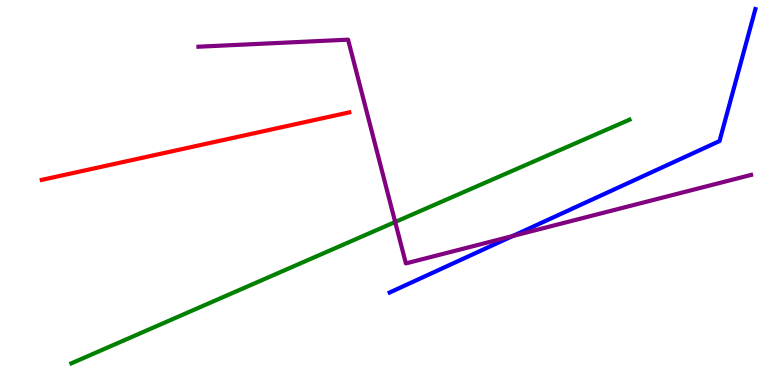[{'lines': ['blue', 'red'], 'intersections': []}, {'lines': ['green', 'red'], 'intersections': []}, {'lines': ['purple', 'red'], 'intersections': []}, {'lines': ['blue', 'green'], 'intersections': []}, {'lines': ['blue', 'purple'], 'intersections': [{'x': 6.62, 'y': 3.87}]}, {'lines': ['green', 'purple'], 'intersections': [{'x': 5.1, 'y': 4.23}]}]